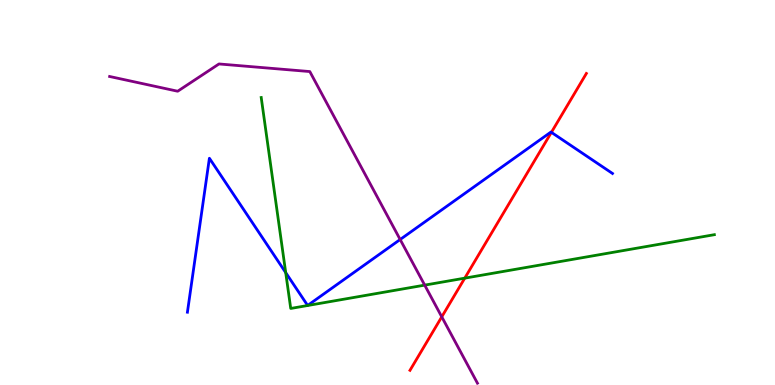[{'lines': ['blue', 'red'], 'intersections': [{'x': 7.11, 'y': 6.56}]}, {'lines': ['green', 'red'], 'intersections': [{'x': 6.0, 'y': 2.78}]}, {'lines': ['purple', 'red'], 'intersections': [{'x': 5.7, 'y': 1.77}]}, {'lines': ['blue', 'green'], 'intersections': [{'x': 3.69, 'y': 2.92}]}, {'lines': ['blue', 'purple'], 'intersections': [{'x': 5.16, 'y': 3.78}]}, {'lines': ['green', 'purple'], 'intersections': [{'x': 5.48, 'y': 2.59}]}]